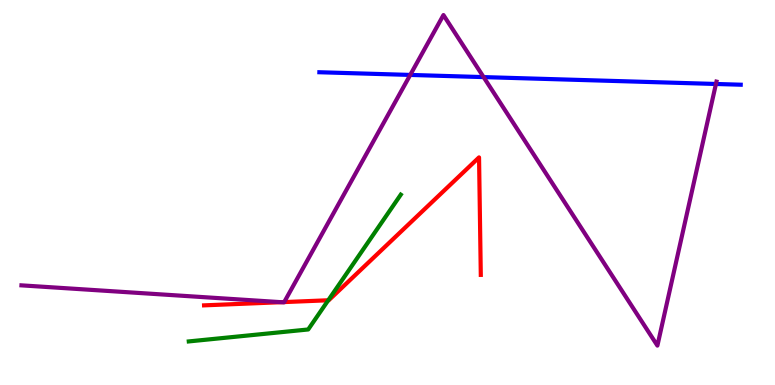[{'lines': ['blue', 'red'], 'intersections': []}, {'lines': ['green', 'red'], 'intersections': [{'x': 4.24, 'y': 2.2}]}, {'lines': ['purple', 'red'], 'intersections': [{'x': 3.63, 'y': 2.15}, {'x': 3.67, 'y': 2.15}]}, {'lines': ['blue', 'green'], 'intersections': []}, {'lines': ['blue', 'purple'], 'intersections': [{'x': 5.29, 'y': 8.05}, {'x': 6.24, 'y': 8.0}, {'x': 9.24, 'y': 7.82}]}, {'lines': ['green', 'purple'], 'intersections': []}]